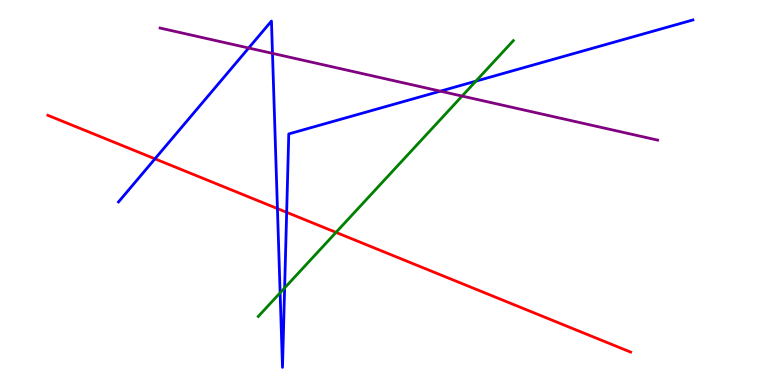[{'lines': ['blue', 'red'], 'intersections': [{'x': 2.0, 'y': 5.87}, {'x': 3.58, 'y': 4.58}, {'x': 3.7, 'y': 4.48}]}, {'lines': ['green', 'red'], 'intersections': [{'x': 4.34, 'y': 3.96}]}, {'lines': ['purple', 'red'], 'intersections': []}, {'lines': ['blue', 'green'], 'intersections': [{'x': 3.61, 'y': 2.39}, {'x': 3.67, 'y': 2.52}, {'x': 6.14, 'y': 7.89}]}, {'lines': ['blue', 'purple'], 'intersections': [{'x': 3.21, 'y': 8.75}, {'x': 3.52, 'y': 8.61}, {'x': 5.68, 'y': 7.63}]}, {'lines': ['green', 'purple'], 'intersections': [{'x': 5.96, 'y': 7.5}]}]